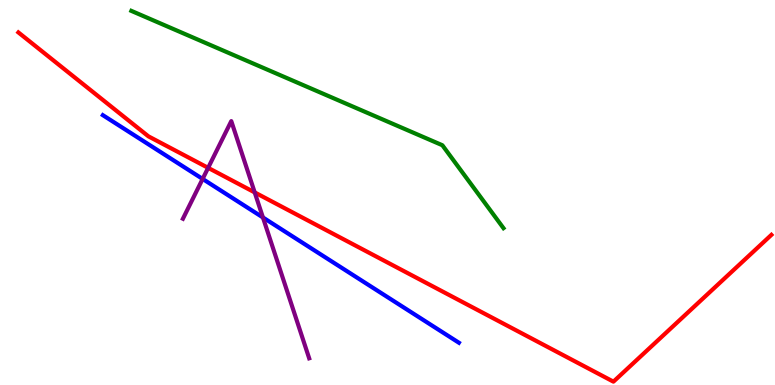[{'lines': ['blue', 'red'], 'intersections': []}, {'lines': ['green', 'red'], 'intersections': []}, {'lines': ['purple', 'red'], 'intersections': [{'x': 2.69, 'y': 5.64}, {'x': 3.29, 'y': 5.0}]}, {'lines': ['blue', 'green'], 'intersections': []}, {'lines': ['blue', 'purple'], 'intersections': [{'x': 2.61, 'y': 5.35}, {'x': 3.39, 'y': 4.35}]}, {'lines': ['green', 'purple'], 'intersections': []}]